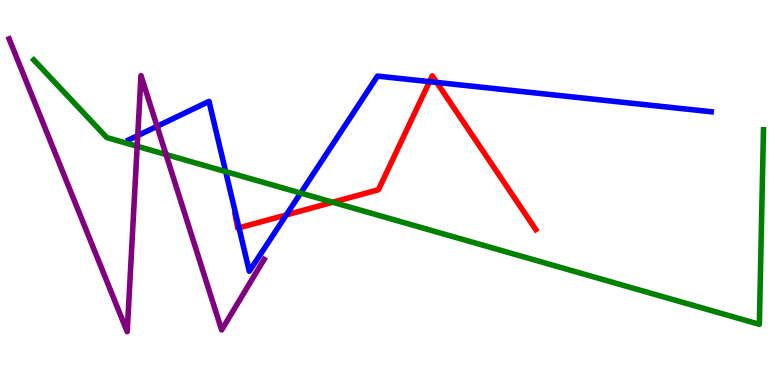[{'lines': ['blue', 'red'], 'intersections': [{'x': 3.08, 'y': 4.08}, {'x': 3.69, 'y': 4.42}, {'x': 5.54, 'y': 7.88}, {'x': 5.64, 'y': 7.86}]}, {'lines': ['green', 'red'], 'intersections': [{'x': 4.29, 'y': 4.75}]}, {'lines': ['purple', 'red'], 'intersections': []}, {'lines': ['blue', 'green'], 'intersections': [{'x': 2.91, 'y': 5.54}, {'x': 3.88, 'y': 4.99}]}, {'lines': ['blue', 'purple'], 'intersections': [{'x': 1.78, 'y': 6.48}, {'x': 2.03, 'y': 6.72}]}, {'lines': ['green', 'purple'], 'intersections': [{'x': 1.77, 'y': 6.2}, {'x': 2.14, 'y': 5.99}]}]